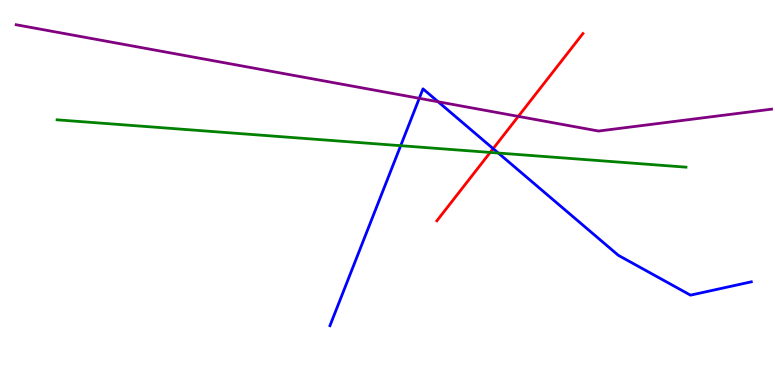[{'lines': ['blue', 'red'], 'intersections': [{'x': 6.36, 'y': 6.14}]}, {'lines': ['green', 'red'], 'intersections': [{'x': 6.33, 'y': 6.04}]}, {'lines': ['purple', 'red'], 'intersections': [{'x': 6.69, 'y': 6.98}]}, {'lines': ['blue', 'green'], 'intersections': [{'x': 5.17, 'y': 6.22}, {'x': 6.43, 'y': 6.03}]}, {'lines': ['blue', 'purple'], 'intersections': [{'x': 5.41, 'y': 7.45}, {'x': 5.65, 'y': 7.36}]}, {'lines': ['green', 'purple'], 'intersections': []}]